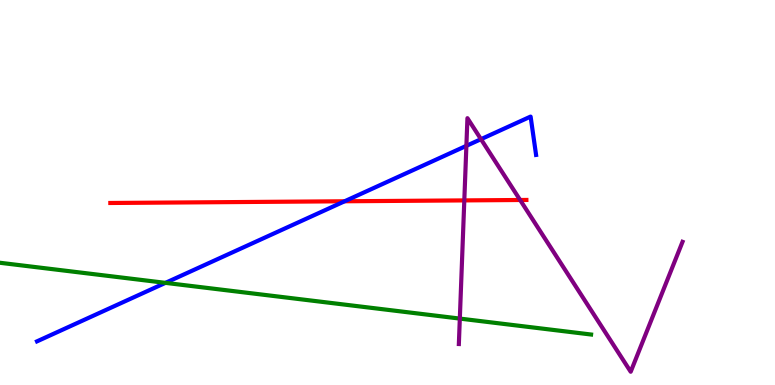[{'lines': ['blue', 'red'], 'intersections': [{'x': 4.45, 'y': 4.77}]}, {'lines': ['green', 'red'], 'intersections': []}, {'lines': ['purple', 'red'], 'intersections': [{'x': 5.99, 'y': 4.79}, {'x': 6.71, 'y': 4.81}]}, {'lines': ['blue', 'green'], 'intersections': [{'x': 2.13, 'y': 2.65}]}, {'lines': ['blue', 'purple'], 'intersections': [{'x': 6.02, 'y': 6.21}, {'x': 6.21, 'y': 6.38}]}, {'lines': ['green', 'purple'], 'intersections': [{'x': 5.93, 'y': 1.73}]}]